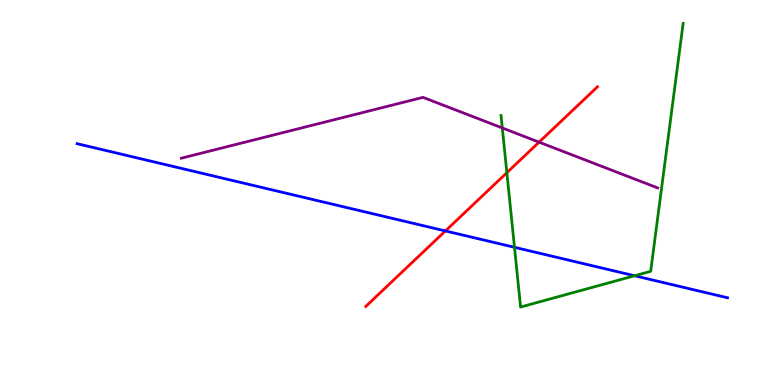[{'lines': ['blue', 'red'], 'intersections': [{'x': 5.75, 'y': 4.0}]}, {'lines': ['green', 'red'], 'intersections': [{'x': 6.54, 'y': 5.51}]}, {'lines': ['purple', 'red'], 'intersections': [{'x': 6.96, 'y': 6.31}]}, {'lines': ['blue', 'green'], 'intersections': [{'x': 6.64, 'y': 3.58}, {'x': 8.19, 'y': 2.84}]}, {'lines': ['blue', 'purple'], 'intersections': []}, {'lines': ['green', 'purple'], 'intersections': [{'x': 6.48, 'y': 6.68}]}]